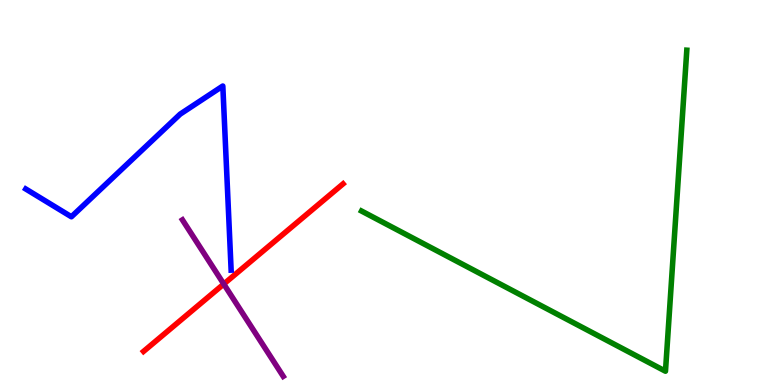[{'lines': ['blue', 'red'], 'intersections': []}, {'lines': ['green', 'red'], 'intersections': []}, {'lines': ['purple', 'red'], 'intersections': [{'x': 2.89, 'y': 2.62}]}, {'lines': ['blue', 'green'], 'intersections': []}, {'lines': ['blue', 'purple'], 'intersections': []}, {'lines': ['green', 'purple'], 'intersections': []}]